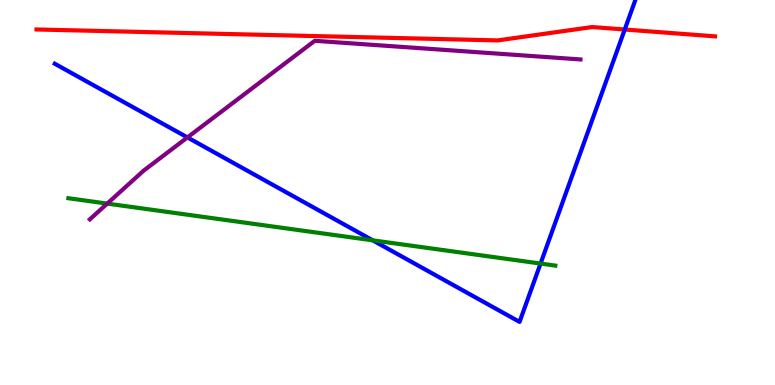[{'lines': ['blue', 'red'], 'intersections': [{'x': 8.06, 'y': 9.23}]}, {'lines': ['green', 'red'], 'intersections': []}, {'lines': ['purple', 'red'], 'intersections': []}, {'lines': ['blue', 'green'], 'intersections': [{'x': 4.81, 'y': 3.76}, {'x': 6.97, 'y': 3.15}]}, {'lines': ['blue', 'purple'], 'intersections': [{'x': 2.42, 'y': 6.43}]}, {'lines': ['green', 'purple'], 'intersections': [{'x': 1.38, 'y': 4.71}]}]